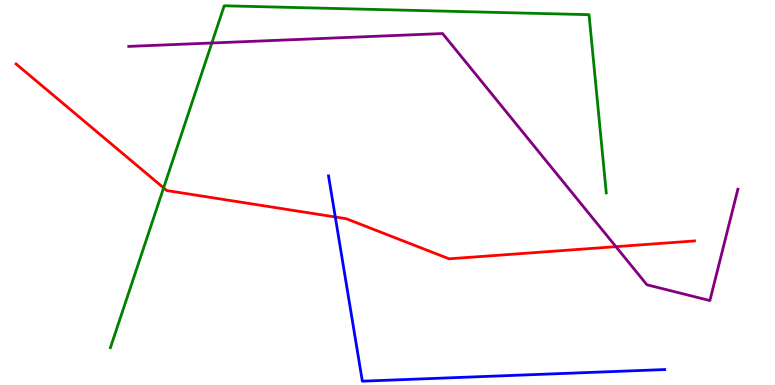[{'lines': ['blue', 'red'], 'intersections': [{'x': 4.33, 'y': 4.36}]}, {'lines': ['green', 'red'], 'intersections': [{'x': 2.11, 'y': 5.12}]}, {'lines': ['purple', 'red'], 'intersections': [{'x': 7.95, 'y': 3.59}]}, {'lines': ['blue', 'green'], 'intersections': []}, {'lines': ['blue', 'purple'], 'intersections': []}, {'lines': ['green', 'purple'], 'intersections': [{'x': 2.73, 'y': 8.88}]}]